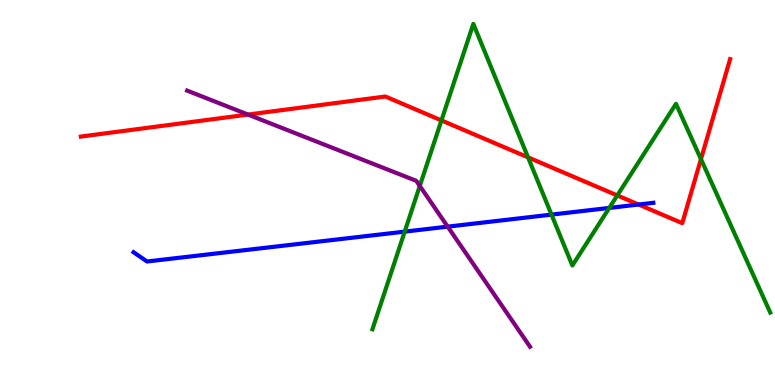[{'lines': ['blue', 'red'], 'intersections': [{'x': 8.24, 'y': 4.69}]}, {'lines': ['green', 'red'], 'intersections': [{'x': 5.7, 'y': 6.87}, {'x': 6.81, 'y': 5.91}, {'x': 7.96, 'y': 4.92}, {'x': 9.04, 'y': 5.87}]}, {'lines': ['purple', 'red'], 'intersections': [{'x': 3.2, 'y': 7.02}]}, {'lines': ['blue', 'green'], 'intersections': [{'x': 5.22, 'y': 3.98}, {'x': 7.12, 'y': 4.43}, {'x': 7.86, 'y': 4.6}]}, {'lines': ['blue', 'purple'], 'intersections': [{'x': 5.78, 'y': 4.11}]}, {'lines': ['green', 'purple'], 'intersections': [{'x': 5.42, 'y': 5.17}]}]